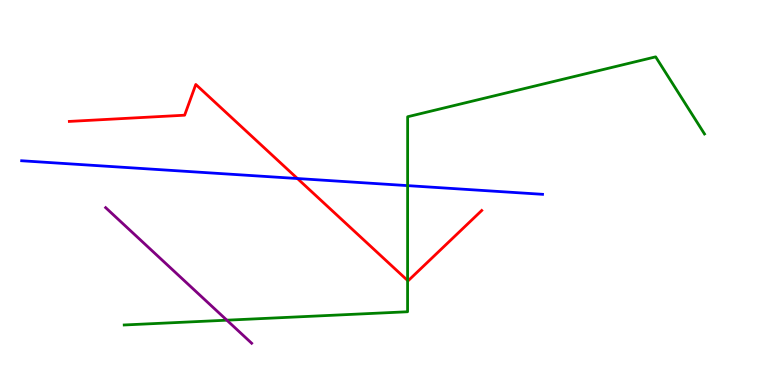[{'lines': ['blue', 'red'], 'intersections': [{'x': 3.84, 'y': 5.36}]}, {'lines': ['green', 'red'], 'intersections': [{'x': 5.26, 'y': 2.71}]}, {'lines': ['purple', 'red'], 'intersections': []}, {'lines': ['blue', 'green'], 'intersections': [{'x': 5.26, 'y': 5.18}]}, {'lines': ['blue', 'purple'], 'intersections': []}, {'lines': ['green', 'purple'], 'intersections': [{'x': 2.93, 'y': 1.68}]}]